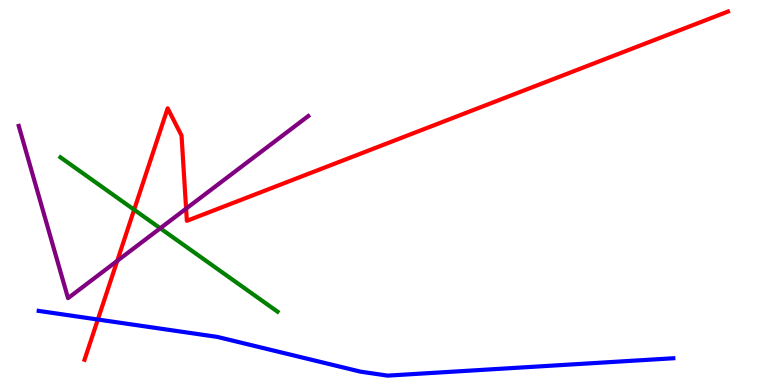[{'lines': ['blue', 'red'], 'intersections': [{'x': 1.26, 'y': 1.7}]}, {'lines': ['green', 'red'], 'intersections': [{'x': 1.73, 'y': 4.55}]}, {'lines': ['purple', 'red'], 'intersections': [{'x': 1.51, 'y': 3.22}, {'x': 2.4, 'y': 4.58}]}, {'lines': ['blue', 'green'], 'intersections': []}, {'lines': ['blue', 'purple'], 'intersections': []}, {'lines': ['green', 'purple'], 'intersections': [{'x': 2.07, 'y': 4.07}]}]